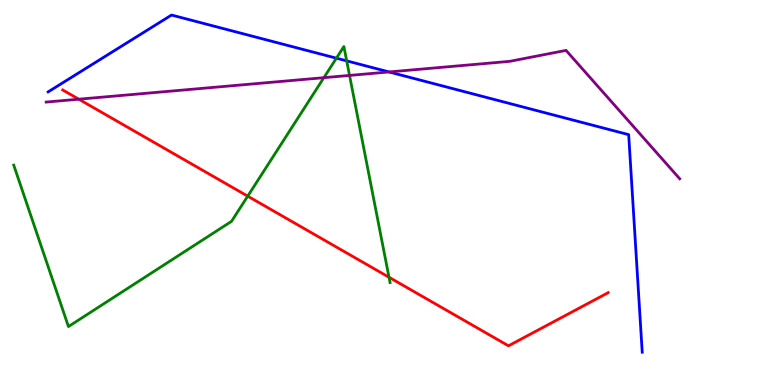[{'lines': ['blue', 'red'], 'intersections': []}, {'lines': ['green', 'red'], 'intersections': [{'x': 3.2, 'y': 4.91}, {'x': 5.02, 'y': 2.8}]}, {'lines': ['purple', 'red'], 'intersections': [{'x': 1.02, 'y': 7.42}]}, {'lines': ['blue', 'green'], 'intersections': [{'x': 4.34, 'y': 8.49}, {'x': 4.47, 'y': 8.42}]}, {'lines': ['blue', 'purple'], 'intersections': [{'x': 5.02, 'y': 8.13}]}, {'lines': ['green', 'purple'], 'intersections': [{'x': 4.18, 'y': 7.98}, {'x': 4.51, 'y': 8.04}]}]